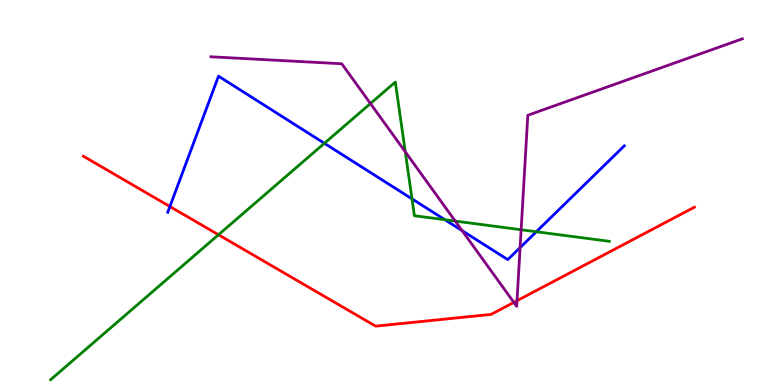[{'lines': ['blue', 'red'], 'intersections': [{'x': 2.19, 'y': 4.64}]}, {'lines': ['green', 'red'], 'intersections': [{'x': 2.82, 'y': 3.9}]}, {'lines': ['purple', 'red'], 'intersections': [{'x': 6.63, 'y': 2.15}, {'x': 6.67, 'y': 2.19}]}, {'lines': ['blue', 'green'], 'intersections': [{'x': 4.19, 'y': 6.28}, {'x': 5.32, 'y': 4.83}, {'x': 5.74, 'y': 4.29}, {'x': 6.92, 'y': 3.98}]}, {'lines': ['blue', 'purple'], 'intersections': [{'x': 5.96, 'y': 4.01}, {'x': 6.71, 'y': 3.57}]}, {'lines': ['green', 'purple'], 'intersections': [{'x': 4.78, 'y': 7.31}, {'x': 5.23, 'y': 6.06}, {'x': 5.87, 'y': 4.26}, {'x': 6.72, 'y': 4.03}]}]